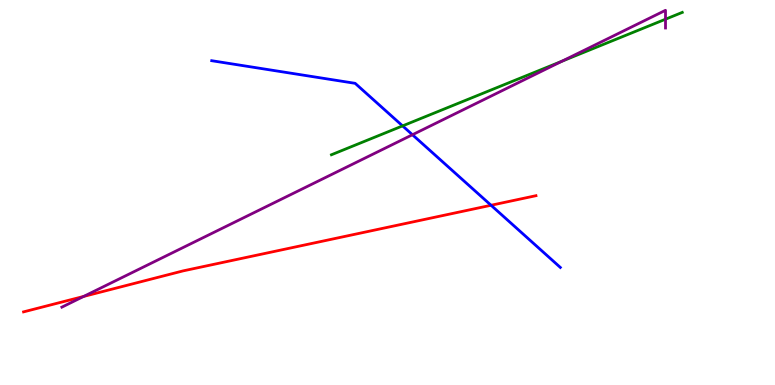[{'lines': ['blue', 'red'], 'intersections': [{'x': 6.34, 'y': 4.67}]}, {'lines': ['green', 'red'], 'intersections': []}, {'lines': ['purple', 'red'], 'intersections': [{'x': 1.08, 'y': 2.3}]}, {'lines': ['blue', 'green'], 'intersections': [{'x': 5.19, 'y': 6.73}]}, {'lines': ['blue', 'purple'], 'intersections': [{'x': 5.32, 'y': 6.5}]}, {'lines': ['green', 'purple'], 'intersections': [{'x': 7.25, 'y': 8.41}, {'x': 8.59, 'y': 9.5}]}]